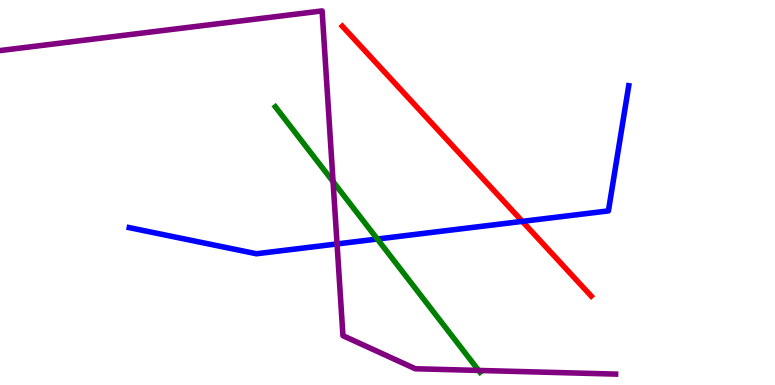[{'lines': ['blue', 'red'], 'intersections': [{'x': 6.74, 'y': 4.25}]}, {'lines': ['green', 'red'], 'intersections': []}, {'lines': ['purple', 'red'], 'intersections': []}, {'lines': ['blue', 'green'], 'intersections': [{'x': 4.87, 'y': 3.79}]}, {'lines': ['blue', 'purple'], 'intersections': [{'x': 4.35, 'y': 3.66}]}, {'lines': ['green', 'purple'], 'intersections': [{'x': 4.3, 'y': 5.28}, {'x': 6.18, 'y': 0.378}]}]